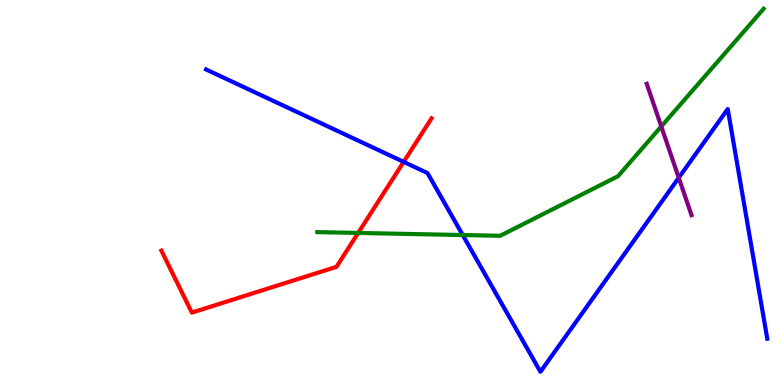[{'lines': ['blue', 'red'], 'intersections': [{'x': 5.21, 'y': 5.8}]}, {'lines': ['green', 'red'], 'intersections': [{'x': 4.62, 'y': 3.95}]}, {'lines': ['purple', 'red'], 'intersections': []}, {'lines': ['blue', 'green'], 'intersections': [{'x': 5.97, 'y': 3.89}]}, {'lines': ['blue', 'purple'], 'intersections': [{'x': 8.76, 'y': 5.38}]}, {'lines': ['green', 'purple'], 'intersections': [{'x': 8.53, 'y': 6.72}]}]